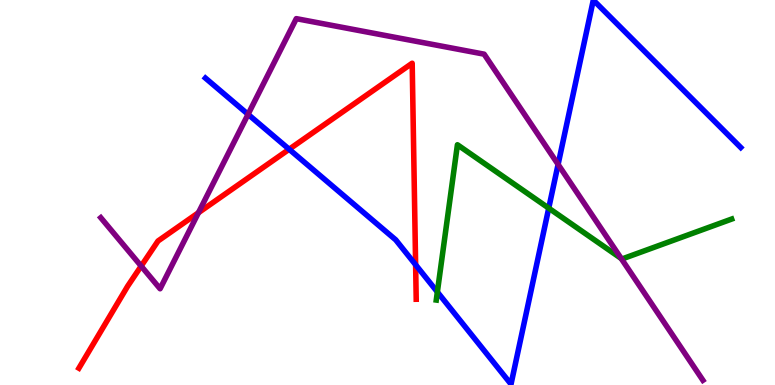[{'lines': ['blue', 'red'], 'intersections': [{'x': 3.73, 'y': 6.12}, {'x': 5.36, 'y': 3.12}]}, {'lines': ['green', 'red'], 'intersections': []}, {'lines': ['purple', 'red'], 'intersections': [{'x': 1.82, 'y': 3.09}, {'x': 2.56, 'y': 4.47}]}, {'lines': ['blue', 'green'], 'intersections': [{'x': 5.64, 'y': 2.42}, {'x': 7.08, 'y': 4.59}]}, {'lines': ['blue', 'purple'], 'intersections': [{'x': 3.2, 'y': 7.03}, {'x': 7.2, 'y': 5.73}]}, {'lines': ['green', 'purple'], 'intersections': [{'x': 8.02, 'y': 3.29}]}]